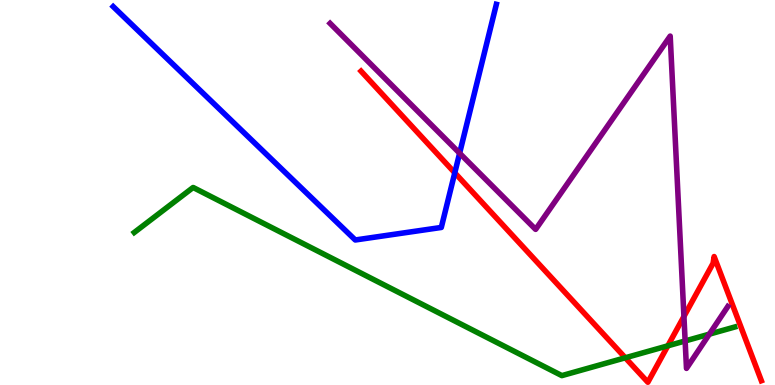[{'lines': ['blue', 'red'], 'intersections': [{'x': 5.87, 'y': 5.51}]}, {'lines': ['green', 'red'], 'intersections': [{'x': 8.07, 'y': 0.707}, {'x': 8.62, 'y': 1.02}]}, {'lines': ['purple', 'red'], 'intersections': [{'x': 8.82, 'y': 1.78}]}, {'lines': ['blue', 'green'], 'intersections': []}, {'lines': ['blue', 'purple'], 'intersections': [{'x': 5.93, 'y': 6.02}]}, {'lines': ['green', 'purple'], 'intersections': [{'x': 8.84, 'y': 1.14}, {'x': 9.15, 'y': 1.32}]}]